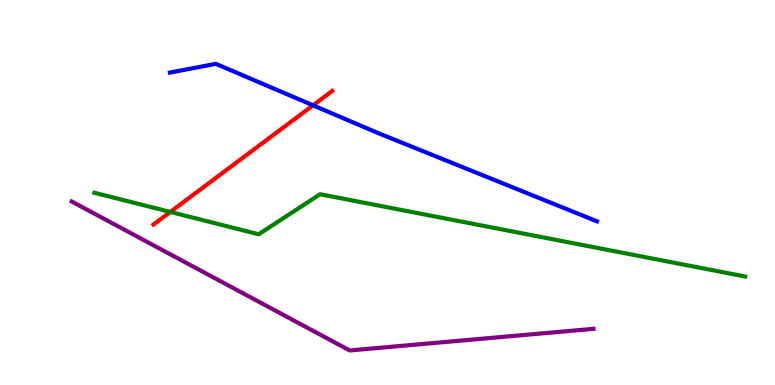[{'lines': ['blue', 'red'], 'intersections': [{'x': 4.04, 'y': 7.26}]}, {'lines': ['green', 'red'], 'intersections': [{'x': 2.2, 'y': 4.5}]}, {'lines': ['purple', 'red'], 'intersections': []}, {'lines': ['blue', 'green'], 'intersections': []}, {'lines': ['blue', 'purple'], 'intersections': []}, {'lines': ['green', 'purple'], 'intersections': []}]